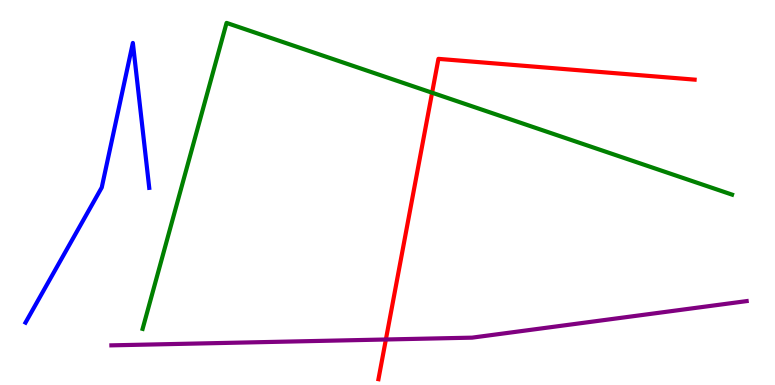[{'lines': ['blue', 'red'], 'intersections': []}, {'lines': ['green', 'red'], 'intersections': [{'x': 5.58, 'y': 7.59}]}, {'lines': ['purple', 'red'], 'intersections': [{'x': 4.98, 'y': 1.18}]}, {'lines': ['blue', 'green'], 'intersections': []}, {'lines': ['blue', 'purple'], 'intersections': []}, {'lines': ['green', 'purple'], 'intersections': []}]